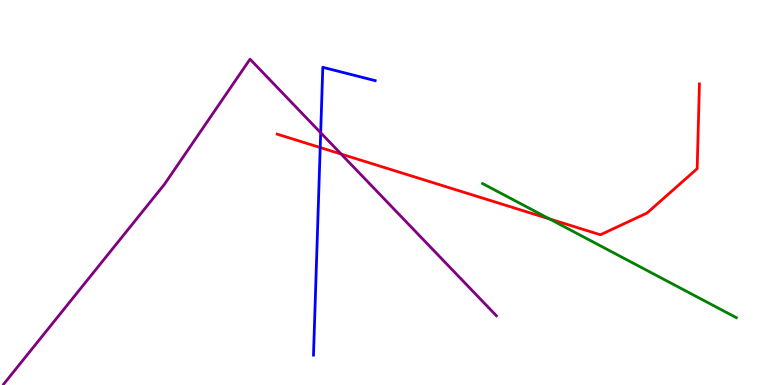[{'lines': ['blue', 'red'], 'intersections': [{'x': 4.13, 'y': 6.17}]}, {'lines': ['green', 'red'], 'intersections': [{'x': 7.09, 'y': 4.31}]}, {'lines': ['purple', 'red'], 'intersections': [{'x': 4.4, 'y': 6.0}]}, {'lines': ['blue', 'green'], 'intersections': []}, {'lines': ['blue', 'purple'], 'intersections': [{'x': 4.14, 'y': 6.55}]}, {'lines': ['green', 'purple'], 'intersections': []}]